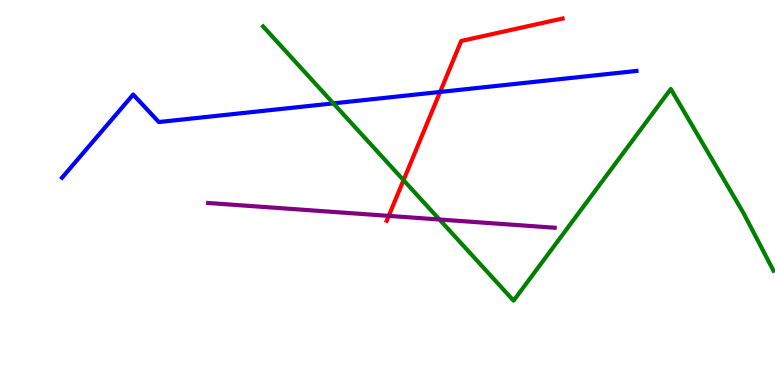[{'lines': ['blue', 'red'], 'intersections': [{'x': 5.68, 'y': 7.61}]}, {'lines': ['green', 'red'], 'intersections': [{'x': 5.21, 'y': 5.32}]}, {'lines': ['purple', 'red'], 'intersections': [{'x': 5.02, 'y': 4.39}]}, {'lines': ['blue', 'green'], 'intersections': [{'x': 4.3, 'y': 7.32}]}, {'lines': ['blue', 'purple'], 'intersections': []}, {'lines': ['green', 'purple'], 'intersections': [{'x': 5.67, 'y': 4.3}]}]